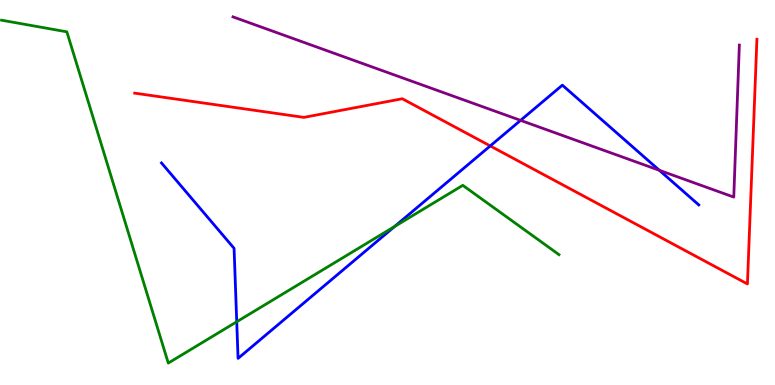[{'lines': ['blue', 'red'], 'intersections': [{'x': 6.33, 'y': 6.21}]}, {'lines': ['green', 'red'], 'intersections': []}, {'lines': ['purple', 'red'], 'intersections': []}, {'lines': ['blue', 'green'], 'intersections': [{'x': 3.05, 'y': 1.64}, {'x': 5.09, 'y': 4.12}]}, {'lines': ['blue', 'purple'], 'intersections': [{'x': 6.72, 'y': 6.87}, {'x': 8.51, 'y': 5.58}]}, {'lines': ['green', 'purple'], 'intersections': []}]